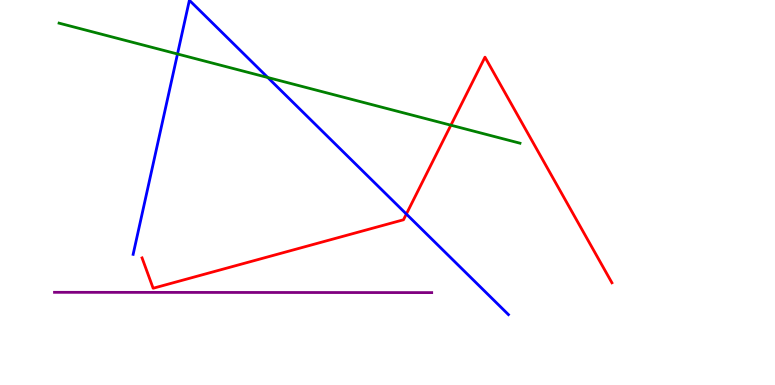[{'lines': ['blue', 'red'], 'intersections': [{'x': 5.24, 'y': 4.44}]}, {'lines': ['green', 'red'], 'intersections': [{'x': 5.82, 'y': 6.75}]}, {'lines': ['purple', 'red'], 'intersections': []}, {'lines': ['blue', 'green'], 'intersections': [{'x': 2.29, 'y': 8.6}, {'x': 3.46, 'y': 7.99}]}, {'lines': ['blue', 'purple'], 'intersections': []}, {'lines': ['green', 'purple'], 'intersections': []}]